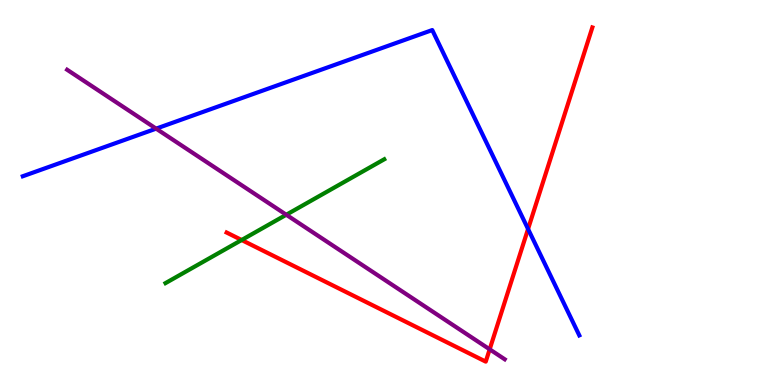[{'lines': ['blue', 'red'], 'intersections': [{'x': 6.81, 'y': 4.05}]}, {'lines': ['green', 'red'], 'intersections': [{'x': 3.12, 'y': 3.77}]}, {'lines': ['purple', 'red'], 'intersections': [{'x': 6.32, 'y': 0.927}]}, {'lines': ['blue', 'green'], 'intersections': []}, {'lines': ['blue', 'purple'], 'intersections': [{'x': 2.01, 'y': 6.66}]}, {'lines': ['green', 'purple'], 'intersections': [{'x': 3.69, 'y': 4.42}]}]